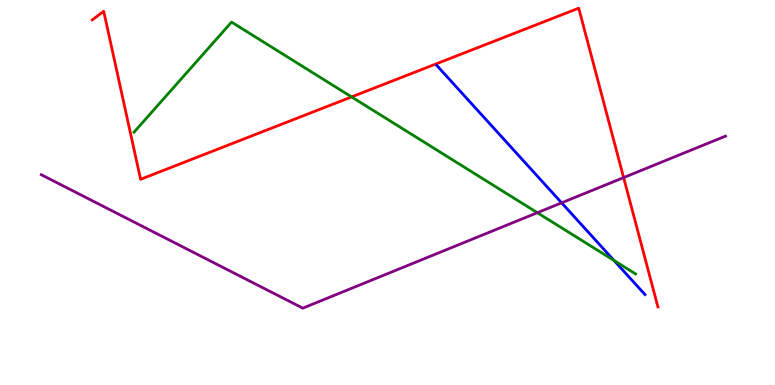[{'lines': ['blue', 'red'], 'intersections': []}, {'lines': ['green', 'red'], 'intersections': [{'x': 4.54, 'y': 7.48}]}, {'lines': ['purple', 'red'], 'intersections': [{'x': 8.05, 'y': 5.39}]}, {'lines': ['blue', 'green'], 'intersections': [{'x': 7.92, 'y': 3.23}]}, {'lines': ['blue', 'purple'], 'intersections': [{'x': 7.25, 'y': 4.73}]}, {'lines': ['green', 'purple'], 'intersections': [{'x': 6.93, 'y': 4.48}]}]